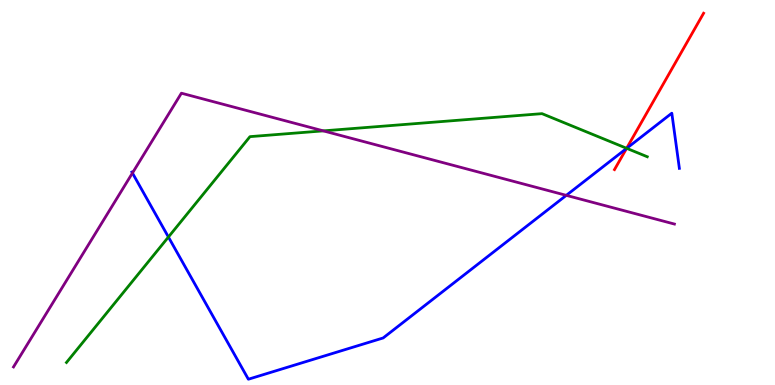[{'lines': ['blue', 'red'], 'intersections': [{'x': 8.08, 'y': 6.14}]}, {'lines': ['green', 'red'], 'intersections': [{'x': 8.09, 'y': 6.15}]}, {'lines': ['purple', 'red'], 'intersections': []}, {'lines': ['blue', 'green'], 'intersections': [{'x': 2.17, 'y': 3.84}, {'x': 8.09, 'y': 6.15}]}, {'lines': ['blue', 'purple'], 'intersections': [{'x': 1.71, 'y': 5.51}, {'x': 7.31, 'y': 4.93}]}, {'lines': ['green', 'purple'], 'intersections': [{'x': 4.17, 'y': 6.6}]}]